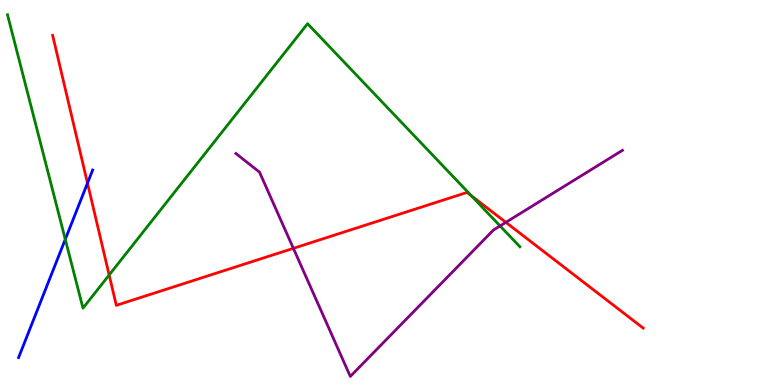[{'lines': ['blue', 'red'], 'intersections': [{'x': 1.13, 'y': 5.24}]}, {'lines': ['green', 'red'], 'intersections': [{'x': 1.41, 'y': 2.86}, {'x': 6.08, 'y': 4.91}]}, {'lines': ['purple', 'red'], 'intersections': [{'x': 3.79, 'y': 3.55}, {'x': 6.53, 'y': 4.22}]}, {'lines': ['blue', 'green'], 'intersections': [{'x': 0.842, 'y': 3.78}]}, {'lines': ['blue', 'purple'], 'intersections': []}, {'lines': ['green', 'purple'], 'intersections': [{'x': 6.45, 'y': 4.13}]}]